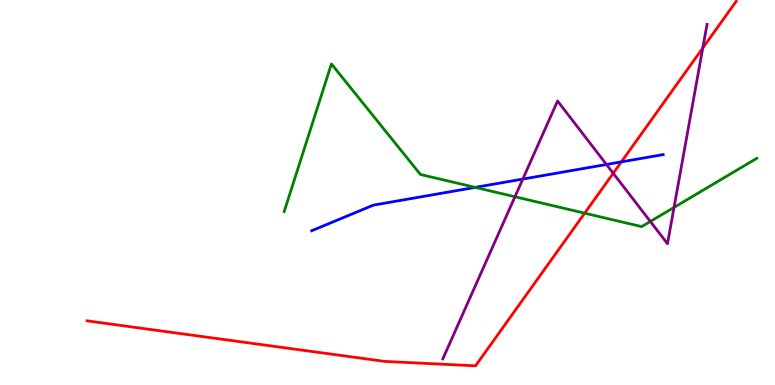[{'lines': ['blue', 'red'], 'intersections': [{'x': 8.02, 'y': 5.8}]}, {'lines': ['green', 'red'], 'intersections': [{'x': 7.54, 'y': 4.46}]}, {'lines': ['purple', 'red'], 'intersections': [{'x': 7.91, 'y': 5.5}, {'x': 9.07, 'y': 8.75}]}, {'lines': ['blue', 'green'], 'intersections': [{'x': 6.13, 'y': 5.13}]}, {'lines': ['blue', 'purple'], 'intersections': [{'x': 6.75, 'y': 5.35}, {'x': 7.83, 'y': 5.73}]}, {'lines': ['green', 'purple'], 'intersections': [{'x': 6.64, 'y': 4.89}, {'x': 8.39, 'y': 4.25}, {'x': 8.7, 'y': 4.61}]}]